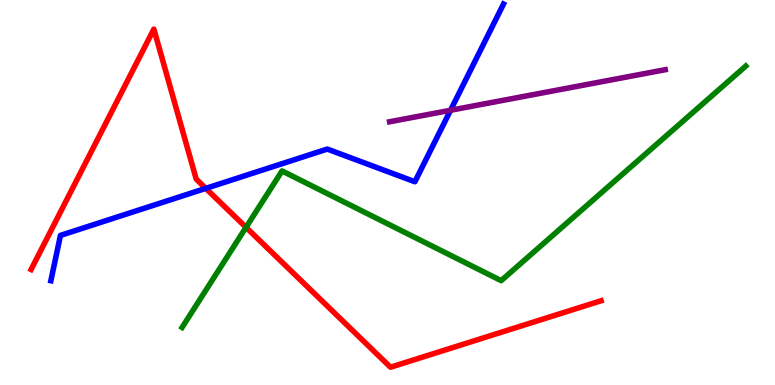[{'lines': ['blue', 'red'], 'intersections': [{'x': 2.66, 'y': 5.11}]}, {'lines': ['green', 'red'], 'intersections': [{'x': 3.17, 'y': 4.1}]}, {'lines': ['purple', 'red'], 'intersections': []}, {'lines': ['blue', 'green'], 'intersections': []}, {'lines': ['blue', 'purple'], 'intersections': [{'x': 5.81, 'y': 7.14}]}, {'lines': ['green', 'purple'], 'intersections': []}]